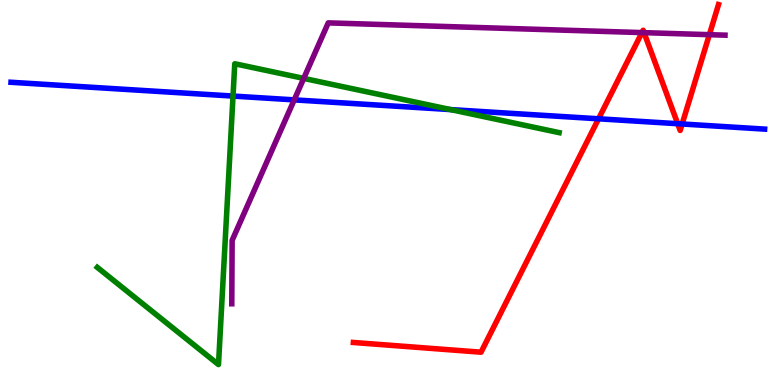[{'lines': ['blue', 'red'], 'intersections': [{'x': 7.72, 'y': 6.91}, {'x': 8.74, 'y': 6.79}, {'x': 8.8, 'y': 6.78}]}, {'lines': ['green', 'red'], 'intersections': []}, {'lines': ['purple', 'red'], 'intersections': [{'x': 8.28, 'y': 9.15}, {'x': 8.31, 'y': 9.15}, {'x': 9.15, 'y': 9.1}]}, {'lines': ['blue', 'green'], 'intersections': [{'x': 3.01, 'y': 7.5}, {'x': 5.82, 'y': 7.15}]}, {'lines': ['blue', 'purple'], 'intersections': [{'x': 3.8, 'y': 7.41}]}, {'lines': ['green', 'purple'], 'intersections': [{'x': 3.92, 'y': 7.96}]}]